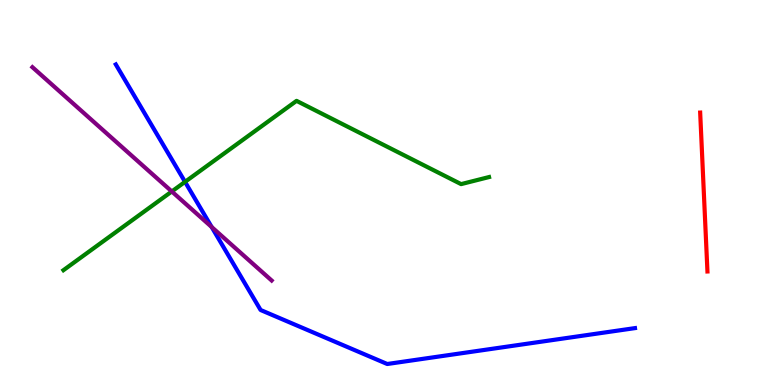[{'lines': ['blue', 'red'], 'intersections': []}, {'lines': ['green', 'red'], 'intersections': []}, {'lines': ['purple', 'red'], 'intersections': []}, {'lines': ['blue', 'green'], 'intersections': [{'x': 2.39, 'y': 5.28}]}, {'lines': ['blue', 'purple'], 'intersections': [{'x': 2.73, 'y': 4.1}]}, {'lines': ['green', 'purple'], 'intersections': [{'x': 2.22, 'y': 5.03}]}]